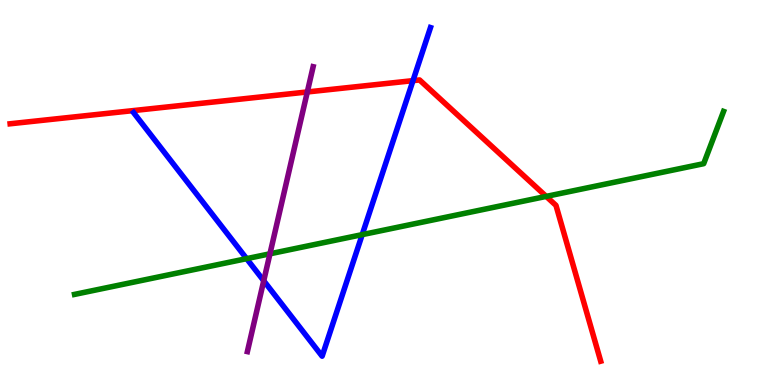[{'lines': ['blue', 'red'], 'intersections': [{'x': 5.33, 'y': 7.91}]}, {'lines': ['green', 'red'], 'intersections': [{'x': 7.05, 'y': 4.9}]}, {'lines': ['purple', 'red'], 'intersections': [{'x': 3.97, 'y': 7.61}]}, {'lines': ['blue', 'green'], 'intersections': [{'x': 3.18, 'y': 3.28}, {'x': 4.67, 'y': 3.91}]}, {'lines': ['blue', 'purple'], 'intersections': [{'x': 3.4, 'y': 2.71}]}, {'lines': ['green', 'purple'], 'intersections': [{'x': 3.48, 'y': 3.41}]}]